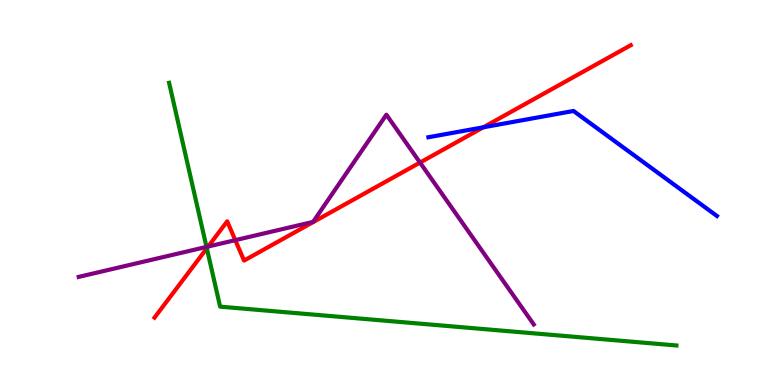[{'lines': ['blue', 'red'], 'intersections': [{'x': 6.24, 'y': 6.69}]}, {'lines': ['green', 'red'], 'intersections': [{'x': 2.67, 'y': 3.55}]}, {'lines': ['purple', 'red'], 'intersections': [{'x': 2.69, 'y': 3.6}, {'x': 3.04, 'y': 3.76}, {'x': 5.42, 'y': 5.78}]}, {'lines': ['blue', 'green'], 'intersections': []}, {'lines': ['blue', 'purple'], 'intersections': []}, {'lines': ['green', 'purple'], 'intersections': [{'x': 2.66, 'y': 3.59}]}]